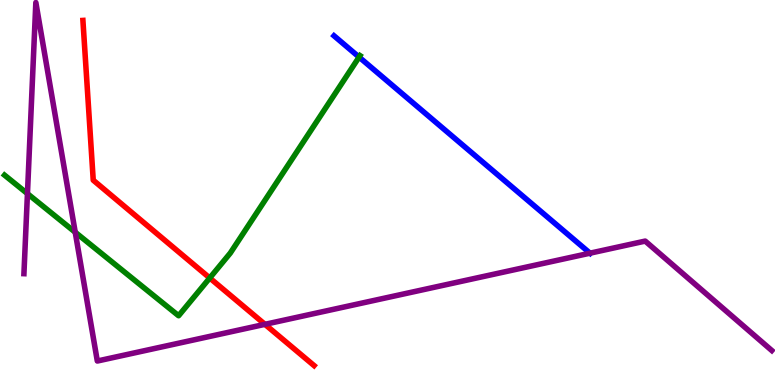[{'lines': ['blue', 'red'], 'intersections': []}, {'lines': ['green', 'red'], 'intersections': [{'x': 2.71, 'y': 2.78}]}, {'lines': ['purple', 'red'], 'intersections': [{'x': 3.42, 'y': 1.58}]}, {'lines': ['blue', 'green'], 'intersections': [{'x': 4.63, 'y': 8.52}]}, {'lines': ['blue', 'purple'], 'intersections': [{'x': 7.61, 'y': 3.42}]}, {'lines': ['green', 'purple'], 'intersections': [{'x': 0.354, 'y': 4.97}, {'x': 0.971, 'y': 3.97}]}]